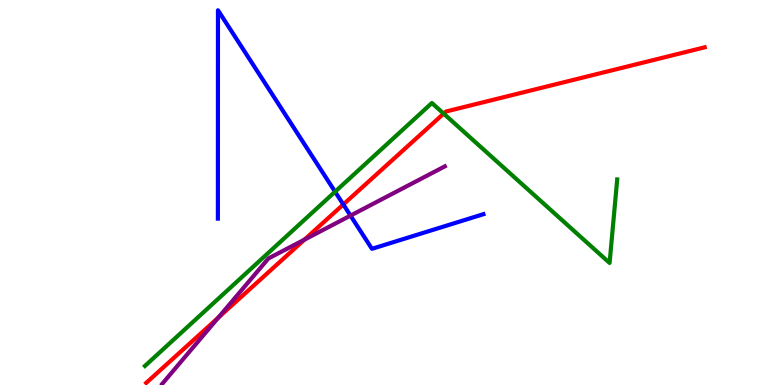[{'lines': ['blue', 'red'], 'intersections': [{'x': 4.43, 'y': 4.69}]}, {'lines': ['green', 'red'], 'intersections': [{'x': 5.72, 'y': 7.05}]}, {'lines': ['purple', 'red'], 'intersections': [{'x': 2.82, 'y': 1.75}, {'x': 3.93, 'y': 3.78}]}, {'lines': ['blue', 'green'], 'intersections': [{'x': 4.32, 'y': 5.02}]}, {'lines': ['blue', 'purple'], 'intersections': [{'x': 4.52, 'y': 4.4}]}, {'lines': ['green', 'purple'], 'intersections': []}]